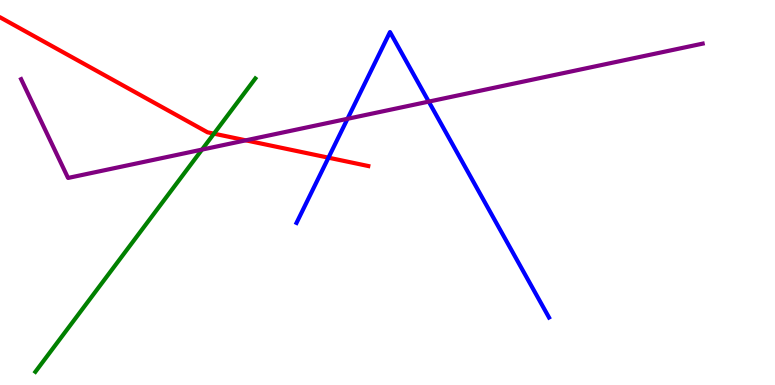[{'lines': ['blue', 'red'], 'intersections': [{'x': 4.24, 'y': 5.9}]}, {'lines': ['green', 'red'], 'intersections': [{'x': 2.76, 'y': 6.53}]}, {'lines': ['purple', 'red'], 'intersections': [{'x': 3.17, 'y': 6.35}]}, {'lines': ['blue', 'green'], 'intersections': []}, {'lines': ['blue', 'purple'], 'intersections': [{'x': 4.48, 'y': 6.91}, {'x': 5.53, 'y': 7.36}]}, {'lines': ['green', 'purple'], 'intersections': [{'x': 2.61, 'y': 6.11}]}]